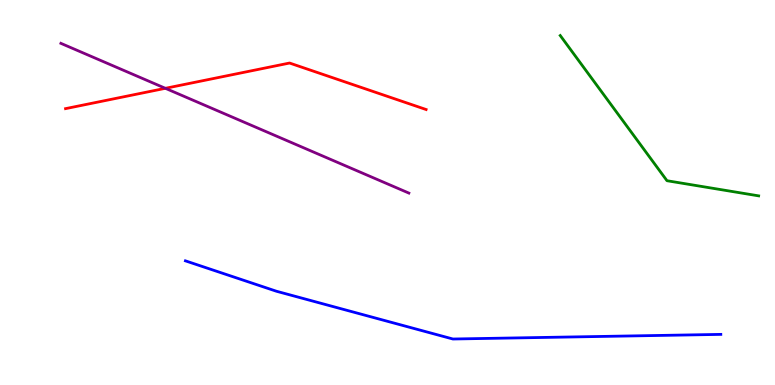[{'lines': ['blue', 'red'], 'intersections': []}, {'lines': ['green', 'red'], 'intersections': []}, {'lines': ['purple', 'red'], 'intersections': [{'x': 2.13, 'y': 7.71}]}, {'lines': ['blue', 'green'], 'intersections': []}, {'lines': ['blue', 'purple'], 'intersections': []}, {'lines': ['green', 'purple'], 'intersections': []}]